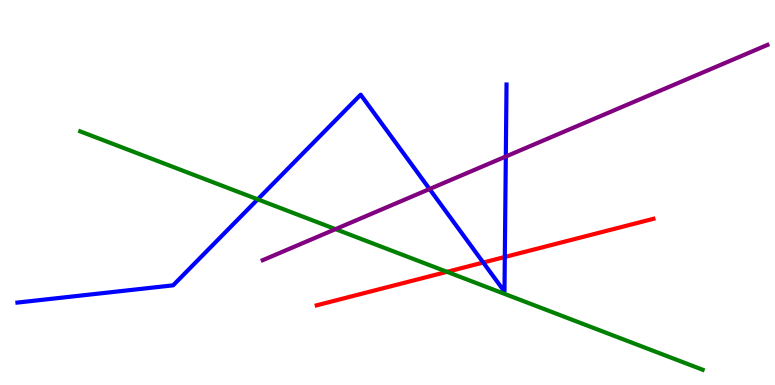[{'lines': ['blue', 'red'], 'intersections': [{'x': 6.24, 'y': 3.18}, {'x': 6.51, 'y': 3.32}]}, {'lines': ['green', 'red'], 'intersections': [{'x': 5.77, 'y': 2.94}]}, {'lines': ['purple', 'red'], 'intersections': []}, {'lines': ['blue', 'green'], 'intersections': [{'x': 3.33, 'y': 4.82}]}, {'lines': ['blue', 'purple'], 'intersections': [{'x': 5.54, 'y': 5.09}, {'x': 6.53, 'y': 5.94}]}, {'lines': ['green', 'purple'], 'intersections': [{'x': 4.33, 'y': 4.05}]}]